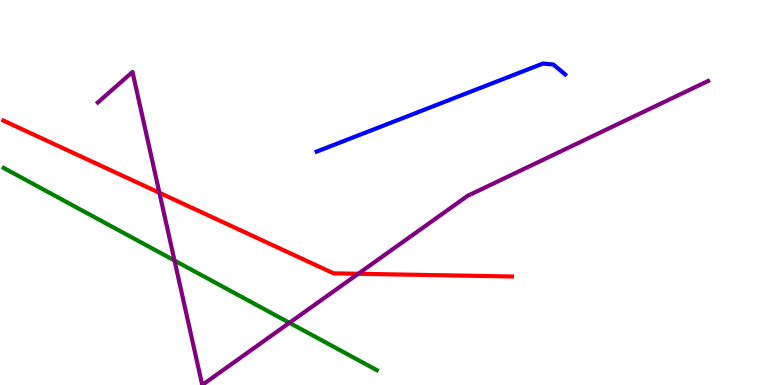[{'lines': ['blue', 'red'], 'intersections': []}, {'lines': ['green', 'red'], 'intersections': []}, {'lines': ['purple', 'red'], 'intersections': [{'x': 2.06, 'y': 4.99}, {'x': 4.62, 'y': 2.89}]}, {'lines': ['blue', 'green'], 'intersections': []}, {'lines': ['blue', 'purple'], 'intersections': []}, {'lines': ['green', 'purple'], 'intersections': [{'x': 2.25, 'y': 3.23}, {'x': 3.73, 'y': 1.62}]}]